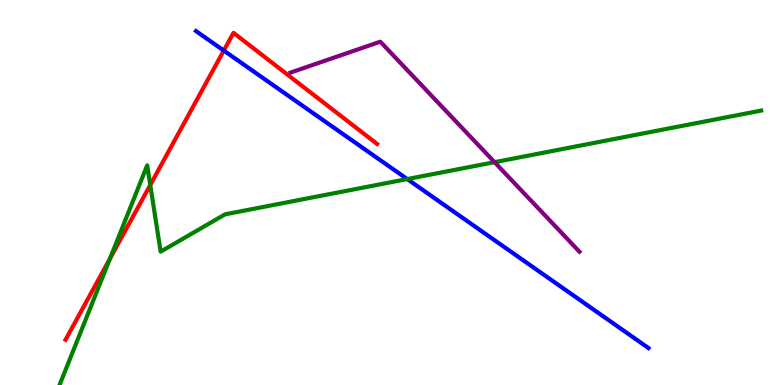[{'lines': ['blue', 'red'], 'intersections': [{'x': 2.89, 'y': 8.69}]}, {'lines': ['green', 'red'], 'intersections': [{'x': 1.42, 'y': 3.29}, {'x': 1.94, 'y': 5.2}]}, {'lines': ['purple', 'red'], 'intersections': []}, {'lines': ['blue', 'green'], 'intersections': [{'x': 5.25, 'y': 5.35}]}, {'lines': ['blue', 'purple'], 'intersections': []}, {'lines': ['green', 'purple'], 'intersections': [{'x': 6.38, 'y': 5.79}]}]